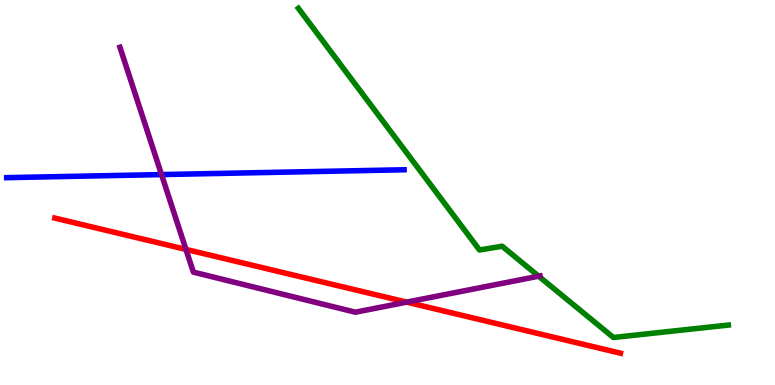[{'lines': ['blue', 'red'], 'intersections': []}, {'lines': ['green', 'red'], 'intersections': []}, {'lines': ['purple', 'red'], 'intersections': [{'x': 2.4, 'y': 3.52}, {'x': 5.25, 'y': 2.15}]}, {'lines': ['blue', 'green'], 'intersections': []}, {'lines': ['blue', 'purple'], 'intersections': [{'x': 2.08, 'y': 5.47}]}, {'lines': ['green', 'purple'], 'intersections': [{'x': 6.95, 'y': 2.83}]}]